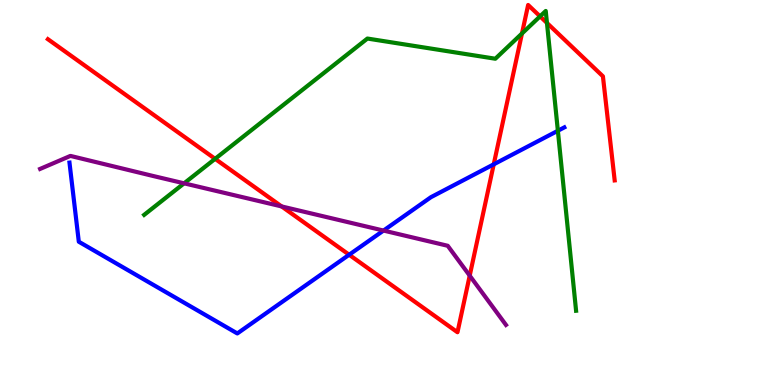[{'lines': ['blue', 'red'], 'intersections': [{'x': 4.51, 'y': 3.38}, {'x': 6.37, 'y': 5.73}]}, {'lines': ['green', 'red'], 'intersections': [{'x': 2.78, 'y': 5.87}, {'x': 6.74, 'y': 9.13}, {'x': 6.97, 'y': 9.58}, {'x': 7.06, 'y': 9.4}]}, {'lines': ['purple', 'red'], 'intersections': [{'x': 3.63, 'y': 4.64}, {'x': 6.06, 'y': 2.84}]}, {'lines': ['blue', 'green'], 'intersections': [{'x': 7.2, 'y': 6.6}]}, {'lines': ['blue', 'purple'], 'intersections': [{'x': 4.95, 'y': 4.01}]}, {'lines': ['green', 'purple'], 'intersections': [{'x': 2.38, 'y': 5.24}]}]